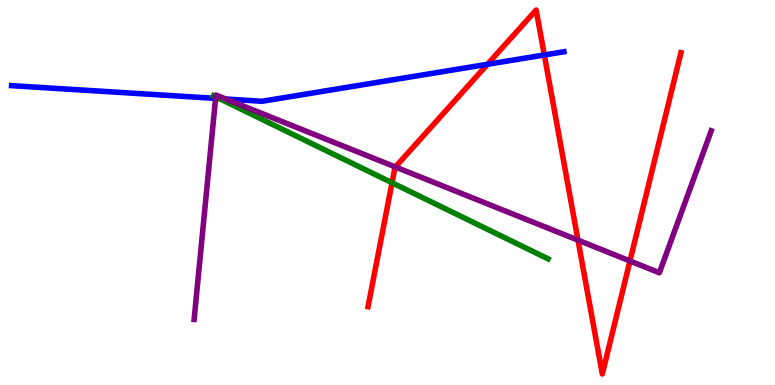[{'lines': ['blue', 'red'], 'intersections': [{'x': 6.29, 'y': 8.33}, {'x': 7.02, 'y': 8.57}]}, {'lines': ['green', 'red'], 'intersections': [{'x': 5.06, 'y': 5.25}]}, {'lines': ['purple', 'red'], 'intersections': [{'x': 5.1, 'y': 5.66}, {'x': 7.46, 'y': 3.76}, {'x': 8.13, 'y': 3.22}]}, {'lines': ['blue', 'green'], 'intersections': [{'x': 2.83, 'y': 7.44}]}, {'lines': ['blue', 'purple'], 'intersections': [{'x': 2.78, 'y': 7.44}, {'x': 2.91, 'y': 7.43}]}, {'lines': ['green', 'purple'], 'intersections': [{'x': 2.78, 'y': 7.49}]}]